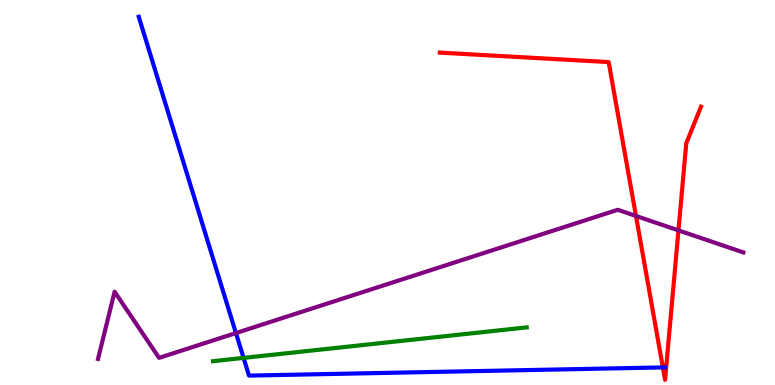[{'lines': ['blue', 'red'], 'intersections': [{'x': 8.55, 'y': 0.457}]}, {'lines': ['green', 'red'], 'intersections': []}, {'lines': ['purple', 'red'], 'intersections': [{'x': 8.21, 'y': 4.39}, {'x': 8.75, 'y': 4.02}]}, {'lines': ['blue', 'green'], 'intersections': [{'x': 3.14, 'y': 0.704}]}, {'lines': ['blue', 'purple'], 'intersections': [{'x': 3.04, 'y': 1.35}]}, {'lines': ['green', 'purple'], 'intersections': []}]